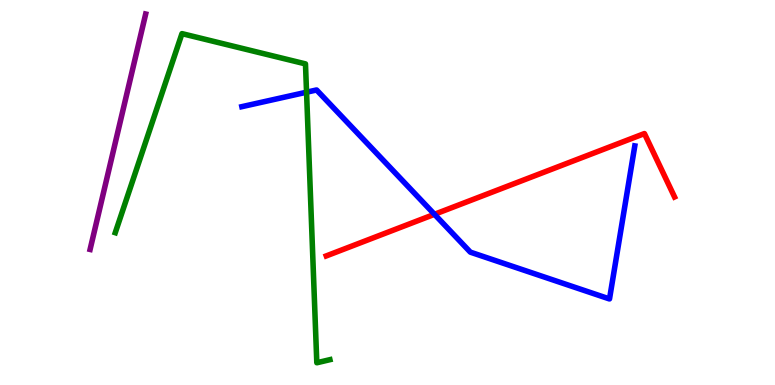[{'lines': ['blue', 'red'], 'intersections': [{'x': 5.61, 'y': 4.43}]}, {'lines': ['green', 'red'], 'intersections': []}, {'lines': ['purple', 'red'], 'intersections': []}, {'lines': ['blue', 'green'], 'intersections': [{'x': 3.96, 'y': 7.6}]}, {'lines': ['blue', 'purple'], 'intersections': []}, {'lines': ['green', 'purple'], 'intersections': []}]